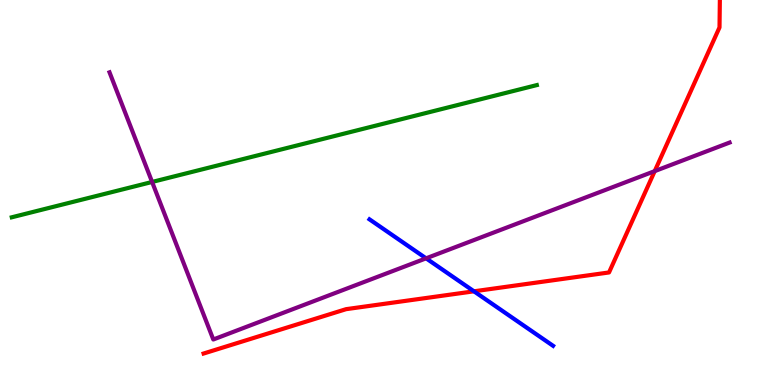[{'lines': ['blue', 'red'], 'intersections': [{'x': 6.12, 'y': 2.43}]}, {'lines': ['green', 'red'], 'intersections': []}, {'lines': ['purple', 'red'], 'intersections': [{'x': 8.45, 'y': 5.56}]}, {'lines': ['blue', 'green'], 'intersections': []}, {'lines': ['blue', 'purple'], 'intersections': [{'x': 5.5, 'y': 3.29}]}, {'lines': ['green', 'purple'], 'intersections': [{'x': 1.96, 'y': 5.27}]}]